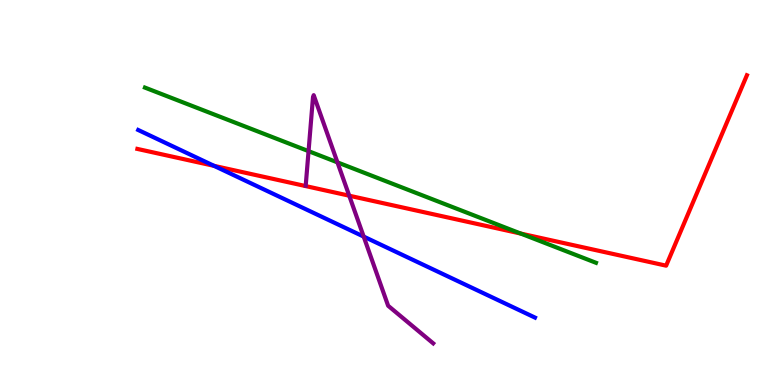[{'lines': ['blue', 'red'], 'intersections': [{'x': 2.76, 'y': 5.69}]}, {'lines': ['green', 'red'], 'intersections': [{'x': 6.72, 'y': 3.93}]}, {'lines': ['purple', 'red'], 'intersections': [{'x': 4.51, 'y': 4.92}]}, {'lines': ['blue', 'green'], 'intersections': []}, {'lines': ['blue', 'purple'], 'intersections': [{'x': 4.69, 'y': 3.85}]}, {'lines': ['green', 'purple'], 'intersections': [{'x': 3.98, 'y': 6.07}, {'x': 4.35, 'y': 5.78}]}]